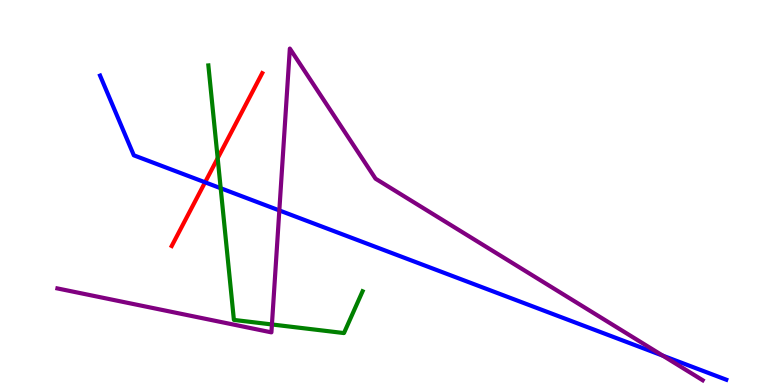[{'lines': ['blue', 'red'], 'intersections': [{'x': 2.65, 'y': 5.26}]}, {'lines': ['green', 'red'], 'intersections': [{'x': 2.81, 'y': 5.89}]}, {'lines': ['purple', 'red'], 'intersections': []}, {'lines': ['blue', 'green'], 'intersections': [{'x': 2.85, 'y': 5.11}]}, {'lines': ['blue', 'purple'], 'intersections': [{'x': 3.6, 'y': 4.53}, {'x': 8.55, 'y': 0.762}]}, {'lines': ['green', 'purple'], 'intersections': [{'x': 3.51, 'y': 1.57}]}]